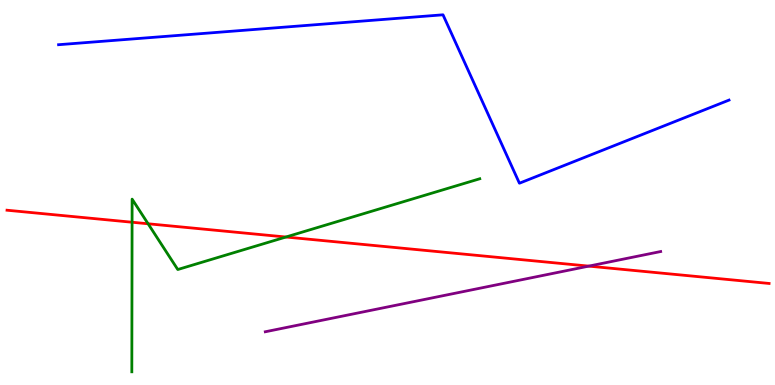[{'lines': ['blue', 'red'], 'intersections': []}, {'lines': ['green', 'red'], 'intersections': [{'x': 1.7, 'y': 4.23}, {'x': 1.91, 'y': 4.19}, {'x': 3.69, 'y': 3.84}]}, {'lines': ['purple', 'red'], 'intersections': [{'x': 7.6, 'y': 3.09}]}, {'lines': ['blue', 'green'], 'intersections': []}, {'lines': ['blue', 'purple'], 'intersections': []}, {'lines': ['green', 'purple'], 'intersections': []}]